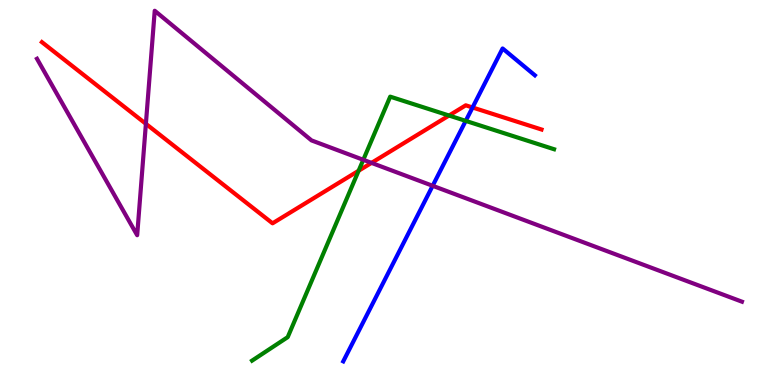[{'lines': ['blue', 'red'], 'intersections': [{'x': 6.1, 'y': 7.21}]}, {'lines': ['green', 'red'], 'intersections': [{'x': 4.63, 'y': 5.57}, {'x': 5.79, 'y': 7.0}]}, {'lines': ['purple', 'red'], 'intersections': [{'x': 1.88, 'y': 6.78}, {'x': 4.79, 'y': 5.77}]}, {'lines': ['blue', 'green'], 'intersections': [{'x': 6.01, 'y': 6.86}]}, {'lines': ['blue', 'purple'], 'intersections': [{'x': 5.58, 'y': 5.17}]}, {'lines': ['green', 'purple'], 'intersections': [{'x': 4.69, 'y': 5.85}]}]